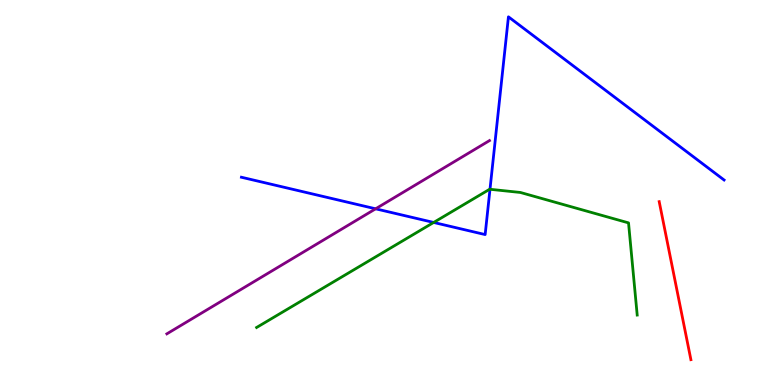[{'lines': ['blue', 'red'], 'intersections': []}, {'lines': ['green', 'red'], 'intersections': []}, {'lines': ['purple', 'red'], 'intersections': []}, {'lines': ['blue', 'green'], 'intersections': [{'x': 5.6, 'y': 4.22}, {'x': 6.32, 'y': 5.08}]}, {'lines': ['blue', 'purple'], 'intersections': [{'x': 4.85, 'y': 4.58}]}, {'lines': ['green', 'purple'], 'intersections': []}]